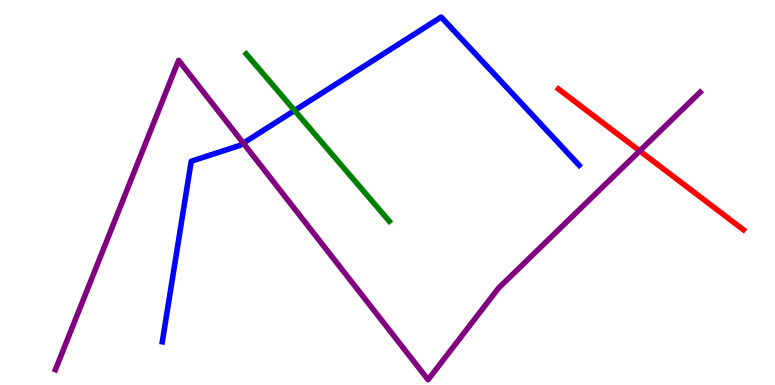[{'lines': ['blue', 'red'], 'intersections': []}, {'lines': ['green', 'red'], 'intersections': []}, {'lines': ['purple', 'red'], 'intersections': [{'x': 8.25, 'y': 6.08}]}, {'lines': ['blue', 'green'], 'intersections': [{'x': 3.8, 'y': 7.13}]}, {'lines': ['blue', 'purple'], 'intersections': [{'x': 3.14, 'y': 6.28}]}, {'lines': ['green', 'purple'], 'intersections': []}]